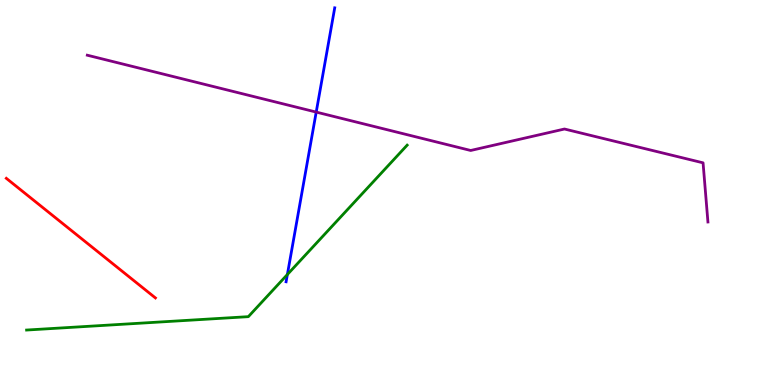[{'lines': ['blue', 'red'], 'intersections': []}, {'lines': ['green', 'red'], 'intersections': []}, {'lines': ['purple', 'red'], 'intersections': []}, {'lines': ['blue', 'green'], 'intersections': [{'x': 3.71, 'y': 2.87}]}, {'lines': ['blue', 'purple'], 'intersections': [{'x': 4.08, 'y': 7.09}]}, {'lines': ['green', 'purple'], 'intersections': []}]